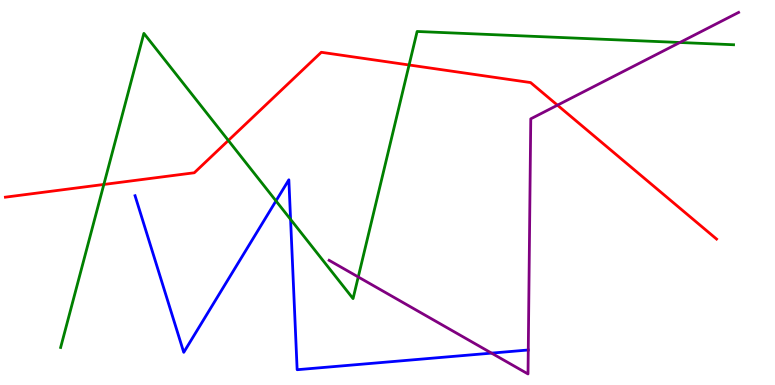[{'lines': ['blue', 'red'], 'intersections': []}, {'lines': ['green', 'red'], 'intersections': [{'x': 1.34, 'y': 5.21}, {'x': 2.95, 'y': 6.35}, {'x': 5.28, 'y': 8.31}]}, {'lines': ['purple', 'red'], 'intersections': [{'x': 7.19, 'y': 7.27}]}, {'lines': ['blue', 'green'], 'intersections': [{'x': 3.56, 'y': 4.78}, {'x': 3.75, 'y': 4.3}]}, {'lines': ['blue', 'purple'], 'intersections': [{'x': 6.34, 'y': 0.828}]}, {'lines': ['green', 'purple'], 'intersections': [{'x': 4.62, 'y': 2.81}, {'x': 8.77, 'y': 8.9}]}]